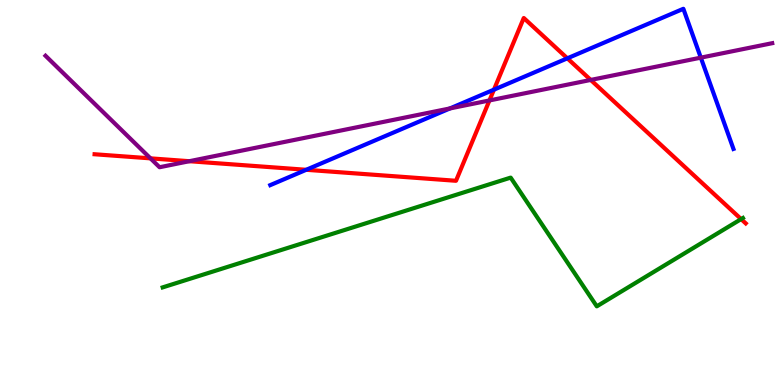[{'lines': ['blue', 'red'], 'intersections': [{'x': 3.95, 'y': 5.59}, {'x': 6.37, 'y': 7.67}, {'x': 7.32, 'y': 8.49}]}, {'lines': ['green', 'red'], 'intersections': [{'x': 9.56, 'y': 4.31}]}, {'lines': ['purple', 'red'], 'intersections': [{'x': 1.94, 'y': 5.89}, {'x': 2.44, 'y': 5.81}, {'x': 6.32, 'y': 7.39}, {'x': 7.62, 'y': 7.92}]}, {'lines': ['blue', 'green'], 'intersections': []}, {'lines': ['blue', 'purple'], 'intersections': [{'x': 5.81, 'y': 7.18}, {'x': 9.04, 'y': 8.5}]}, {'lines': ['green', 'purple'], 'intersections': []}]